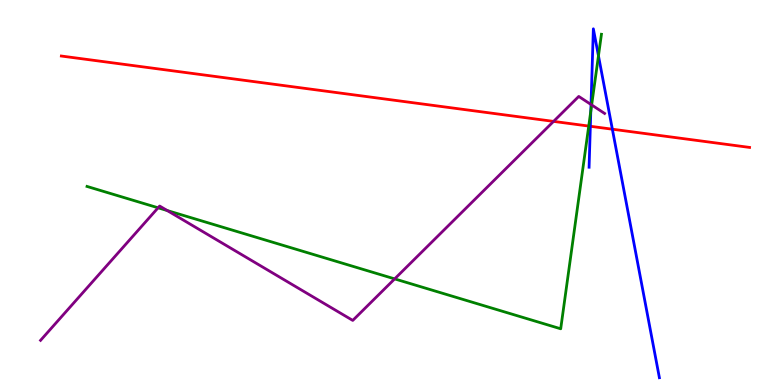[{'lines': ['blue', 'red'], 'intersections': [{'x': 7.62, 'y': 6.72}, {'x': 7.9, 'y': 6.64}]}, {'lines': ['green', 'red'], 'intersections': [{'x': 7.6, 'y': 6.73}]}, {'lines': ['purple', 'red'], 'intersections': [{'x': 7.14, 'y': 6.85}]}, {'lines': ['blue', 'green'], 'intersections': [{'x': 7.62, 'y': 7.11}, {'x': 7.72, 'y': 8.55}]}, {'lines': ['blue', 'purple'], 'intersections': [{'x': 7.63, 'y': 7.29}]}, {'lines': ['green', 'purple'], 'intersections': [{'x': 2.04, 'y': 4.6}, {'x': 2.16, 'y': 4.53}, {'x': 5.09, 'y': 2.76}, {'x': 7.63, 'y': 7.27}]}]